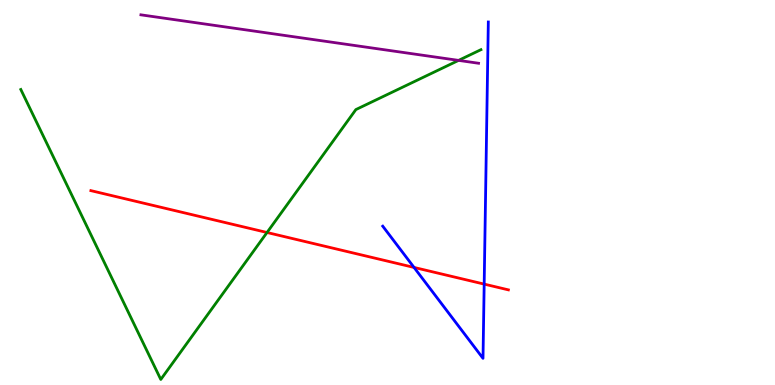[{'lines': ['blue', 'red'], 'intersections': [{'x': 5.34, 'y': 3.05}, {'x': 6.25, 'y': 2.62}]}, {'lines': ['green', 'red'], 'intersections': [{'x': 3.45, 'y': 3.96}]}, {'lines': ['purple', 'red'], 'intersections': []}, {'lines': ['blue', 'green'], 'intersections': []}, {'lines': ['blue', 'purple'], 'intersections': []}, {'lines': ['green', 'purple'], 'intersections': [{'x': 5.92, 'y': 8.43}]}]